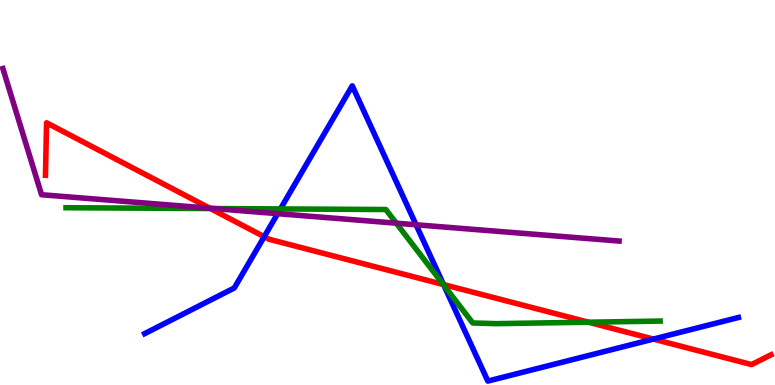[{'lines': ['blue', 'red'], 'intersections': [{'x': 3.41, 'y': 3.85}, {'x': 5.72, 'y': 2.61}, {'x': 8.43, 'y': 1.19}]}, {'lines': ['green', 'red'], 'intersections': [{'x': 2.71, 'y': 4.58}, {'x': 5.72, 'y': 2.61}, {'x': 7.59, 'y': 1.63}]}, {'lines': ['purple', 'red'], 'intersections': [{'x': 2.71, 'y': 4.59}]}, {'lines': ['blue', 'green'], 'intersections': [{'x': 3.62, 'y': 4.57}, {'x': 5.73, 'y': 2.59}]}, {'lines': ['blue', 'purple'], 'intersections': [{'x': 3.58, 'y': 4.45}, {'x': 5.37, 'y': 4.16}]}, {'lines': ['green', 'purple'], 'intersections': [{'x': 2.76, 'y': 4.58}, {'x': 5.11, 'y': 4.2}]}]